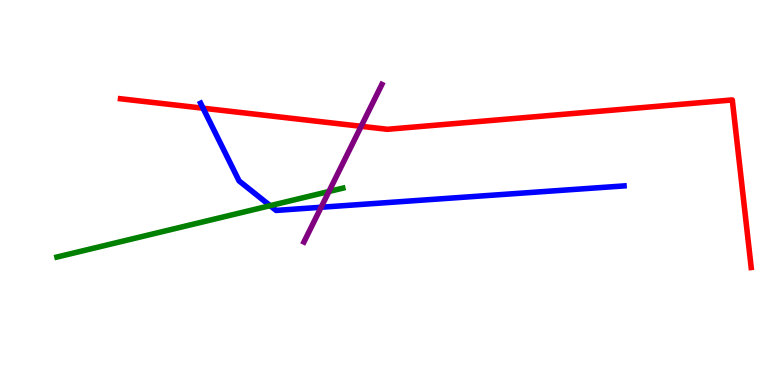[{'lines': ['blue', 'red'], 'intersections': [{'x': 2.62, 'y': 7.19}]}, {'lines': ['green', 'red'], 'intersections': []}, {'lines': ['purple', 'red'], 'intersections': [{'x': 4.66, 'y': 6.72}]}, {'lines': ['blue', 'green'], 'intersections': [{'x': 3.49, 'y': 4.66}]}, {'lines': ['blue', 'purple'], 'intersections': [{'x': 4.14, 'y': 4.62}]}, {'lines': ['green', 'purple'], 'intersections': [{'x': 4.24, 'y': 5.03}]}]